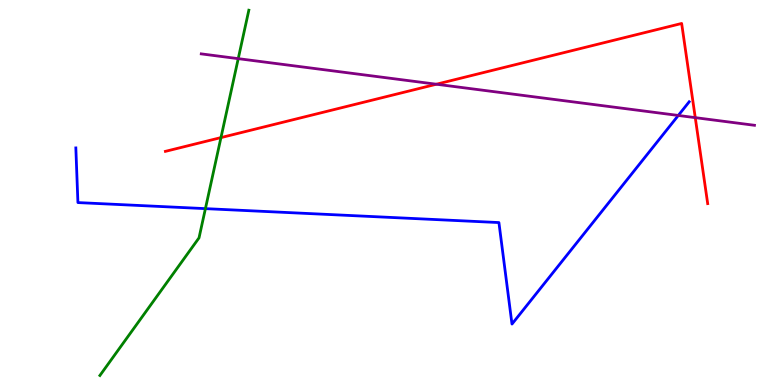[{'lines': ['blue', 'red'], 'intersections': []}, {'lines': ['green', 'red'], 'intersections': [{'x': 2.85, 'y': 6.43}]}, {'lines': ['purple', 'red'], 'intersections': [{'x': 5.63, 'y': 7.81}, {'x': 8.97, 'y': 6.94}]}, {'lines': ['blue', 'green'], 'intersections': [{'x': 2.65, 'y': 4.58}]}, {'lines': ['blue', 'purple'], 'intersections': [{'x': 8.75, 'y': 7.0}]}, {'lines': ['green', 'purple'], 'intersections': [{'x': 3.07, 'y': 8.48}]}]